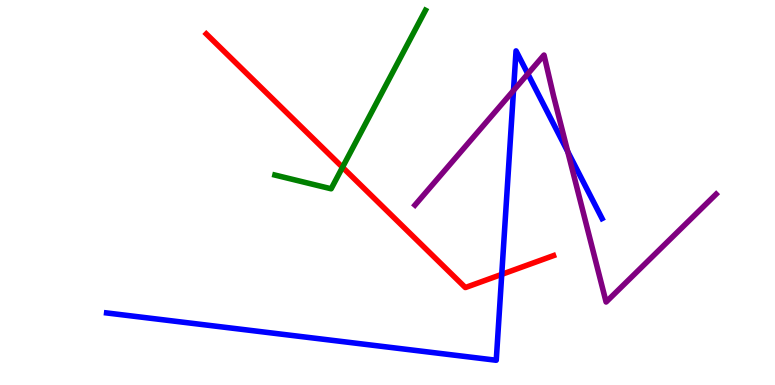[{'lines': ['blue', 'red'], 'intersections': [{'x': 6.47, 'y': 2.87}]}, {'lines': ['green', 'red'], 'intersections': [{'x': 4.42, 'y': 5.66}]}, {'lines': ['purple', 'red'], 'intersections': []}, {'lines': ['blue', 'green'], 'intersections': []}, {'lines': ['blue', 'purple'], 'intersections': [{'x': 6.63, 'y': 7.65}, {'x': 6.81, 'y': 8.08}, {'x': 7.33, 'y': 6.06}]}, {'lines': ['green', 'purple'], 'intersections': []}]